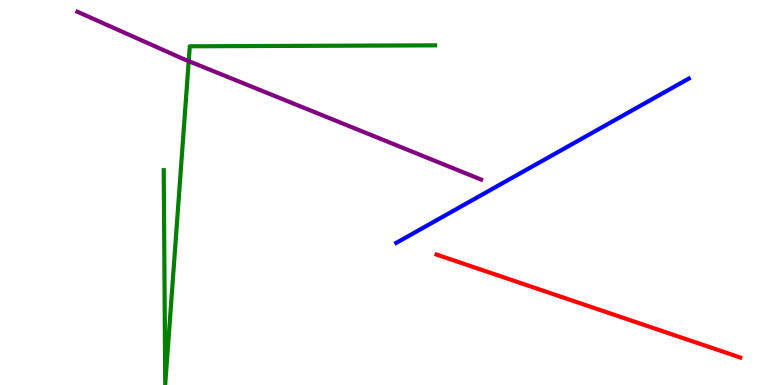[{'lines': ['blue', 'red'], 'intersections': []}, {'lines': ['green', 'red'], 'intersections': []}, {'lines': ['purple', 'red'], 'intersections': []}, {'lines': ['blue', 'green'], 'intersections': []}, {'lines': ['blue', 'purple'], 'intersections': []}, {'lines': ['green', 'purple'], 'intersections': [{'x': 2.43, 'y': 8.41}]}]